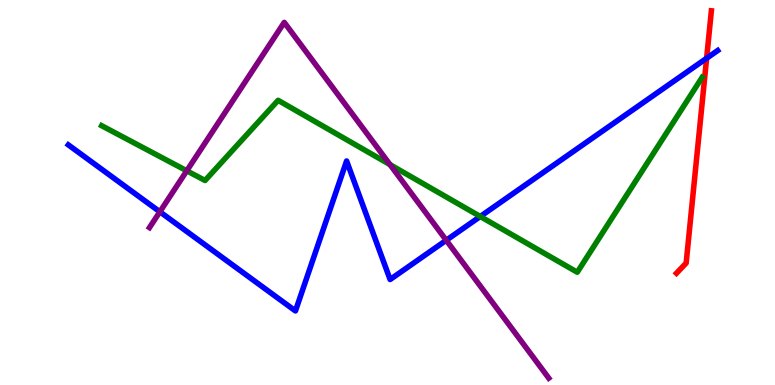[{'lines': ['blue', 'red'], 'intersections': [{'x': 9.12, 'y': 8.49}]}, {'lines': ['green', 'red'], 'intersections': []}, {'lines': ['purple', 'red'], 'intersections': []}, {'lines': ['blue', 'green'], 'intersections': [{'x': 6.2, 'y': 4.38}]}, {'lines': ['blue', 'purple'], 'intersections': [{'x': 2.06, 'y': 4.5}, {'x': 5.76, 'y': 3.76}]}, {'lines': ['green', 'purple'], 'intersections': [{'x': 2.41, 'y': 5.56}, {'x': 5.03, 'y': 5.72}]}]